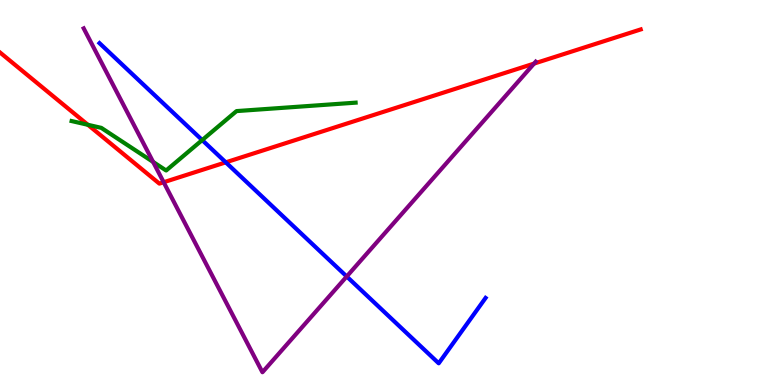[{'lines': ['blue', 'red'], 'intersections': [{'x': 2.91, 'y': 5.78}]}, {'lines': ['green', 'red'], 'intersections': [{'x': 1.13, 'y': 6.76}]}, {'lines': ['purple', 'red'], 'intersections': [{'x': 2.11, 'y': 5.27}, {'x': 6.89, 'y': 8.35}]}, {'lines': ['blue', 'green'], 'intersections': [{'x': 2.61, 'y': 6.36}]}, {'lines': ['blue', 'purple'], 'intersections': [{'x': 4.47, 'y': 2.82}]}, {'lines': ['green', 'purple'], 'intersections': [{'x': 1.98, 'y': 5.79}]}]